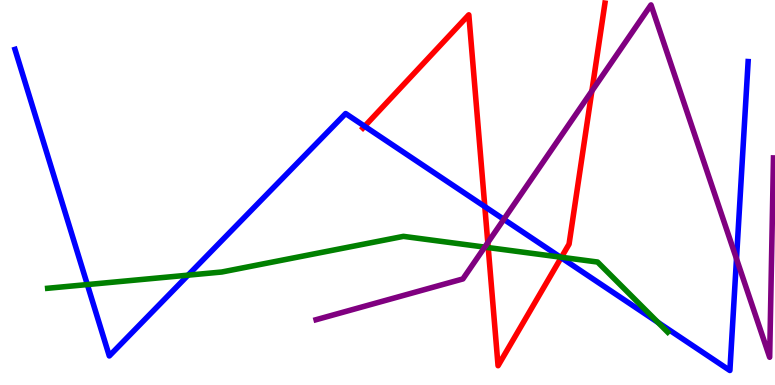[{'lines': ['blue', 'red'], 'intersections': [{'x': 4.7, 'y': 6.72}, {'x': 6.26, 'y': 4.63}, {'x': 7.24, 'y': 3.31}]}, {'lines': ['green', 'red'], 'intersections': [{'x': 6.3, 'y': 3.57}, {'x': 7.24, 'y': 3.32}]}, {'lines': ['purple', 'red'], 'intersections': [{'x': 6.29, 'y': 3.7}, {'x': 7.64, 'y': 7.64}]}, {'lines': ['blue', 'green'], 'intersections': [{'x': 1.13, 'y': 2.61}, {'x': 2.43, 'y': 2.85}, {'x': 7.23, 'y': 3.32}, {'x': 8.49, 'y': 1.63}]}, {'lines': ['blue', 'purple'], 'intersections': [{'x': 6.5, 'y': 4.3}, {'x': 9.5, 'y': 3.28}]}, {'lines': ['green', 'purple'], 'intersections': [{'x': 6.25, 'y': 3.58}]}]